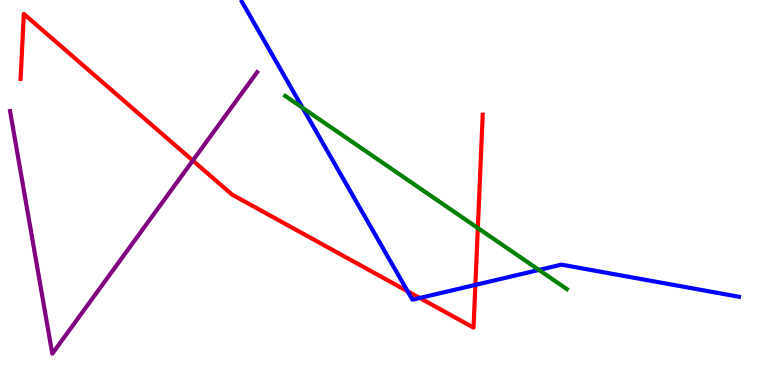[{'lines': ['blue', 'red'], 'intersections': [{'x': 5.26, 'y': 2.43}, {'x': 5.42, 'y': 2.26}, {'x': 6.13, 'y': 2.6}]}, {'lines': ['green', 'red'], 'intersections': [{'x': 6.17, 'y': 4.08}]}, {'lines': ['purple', 'red'], 'intersections': [{'x': 2.49, 'y': 5.83}]}, {'lines': ['blue', 'green'], 'intersections': [{'x': 3.9, 'y': 7.2}, {'x': 6.95, 'y': 2.99}]}, {'lines': ['blue', 'purple'], 'intersections': []}, {'lines': ['green', 'purple'], 'intersections': []}]